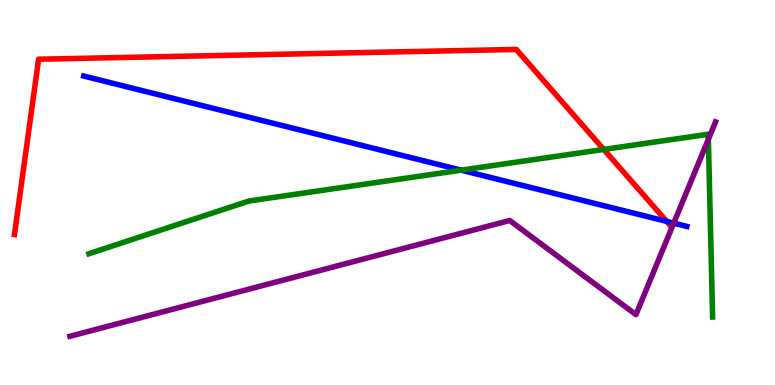[{'lines': ['blue', 'red'], 'intersections': [{'x': 8.6, 'y': 4.25}]}, {'lines': ['green', 'red'], 'intersections': [{'x': 7.79, 'y': 6.12}]}, {'lines': ['purple', 'red'], 'intersections': []}, {'lines': ['blue', 'green'], 'intersections': [{'x': 5.95, 'y': 5.58}]}, {'lines': ['blue', 'purple'], 'intersections': [{'x': 8.69, 'y': 4.2}]}, {'lines': ['green', 'purple'], 'intersections': [{'x': 9.14, 'y': 6.38}]}]